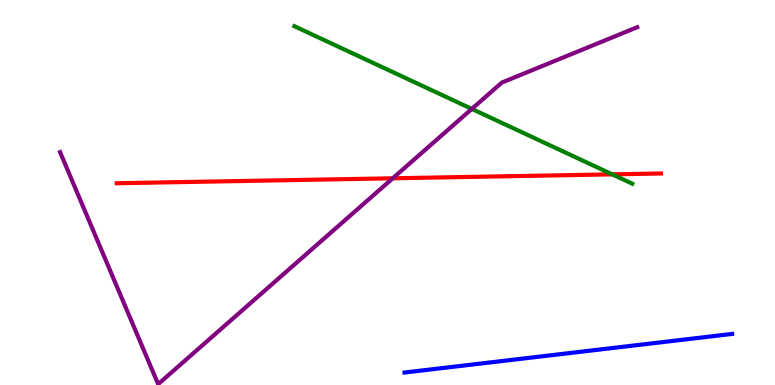[{'lines': ['blue', 'red'], 'intersections': []}, {'lines': ['green', 'red'], 'intersections': [{'x': 7.9, 'y': 5.47}]}, {'lines': ['purple', 'red'], 'intersections': [{'x': 5.07, 'y': 5.37}]}, {'lines': ['blue', 'green'], 'intersections': []}, {'lines': ['blue', 'purple'], 'intersections': []}, {'lines': ['green', 'purple'], 'intersections': [{'x': 6.09, 'y': 7.17}]}]